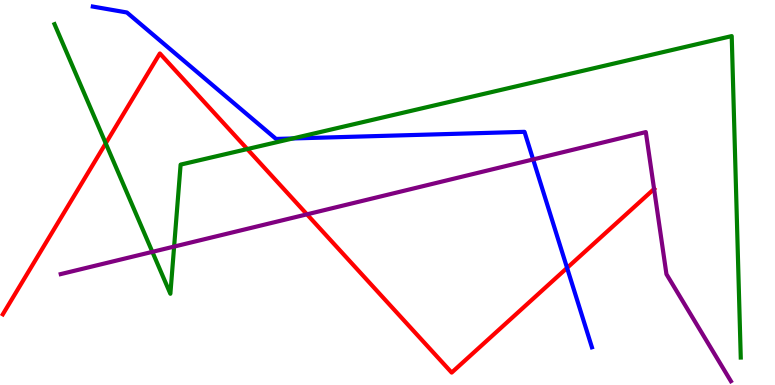[{'lines': ['blue', 'red'], 'intersections': [{'x': 7.32, 'y': 3.04}]}, {'lines': ['green', 'red'], 'intersections': [{'x': 1.36, 'y': 6.28}, {'x': 3.19, 'y': 6.13}]}, {'lines': ['purple', 'red'], 'intersections': [{'x': 3.96, 'y': 4.43}, {'x': 8.44, 'y': 5.09}]}, {'lines': ['blue', 'green'], 'intersections': [{'x': 3.78, 'y': 6.4}]}, {'lines': ['blue', 'purple'], 'intersections': [{'x': 6.88, 'y': 5.86}]}, {'lines': ['green', 'purple'], 'intersections': [{'x': 1.97, 'y': 3.46}, {'x': 2.25, 'y': 3.6}]}]